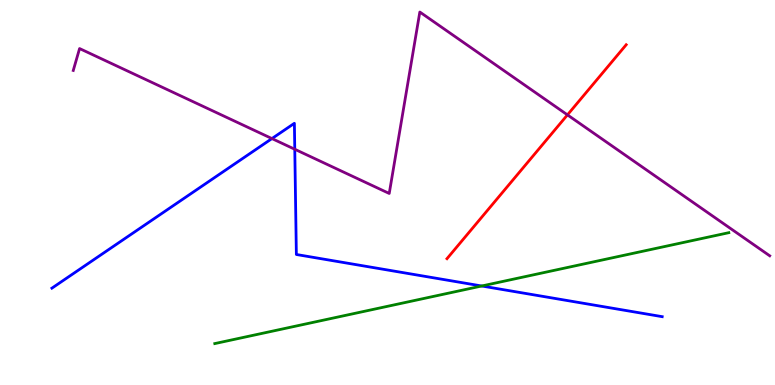[{'lines': ['blue', 'red'], 'intersections': []}, {'lines': ['green', 'red'], 'intersections': []}, {'lines': ['purple', 'red'], 'intersections': [{'x': 7.32, 'y': 7.02}]}, {'lines': ['blue', 'green'], 'intersections': [{'x': 6.22, 'y': 2.57}]}, {'lines': ['blue', 'purple'], 'intersections': [{'x': 3.51, 'y': 6.4}, {'x': 3.8, 'y': 6.12}]}, {'lines': ['green', 'purple'], 'intersections': []}]